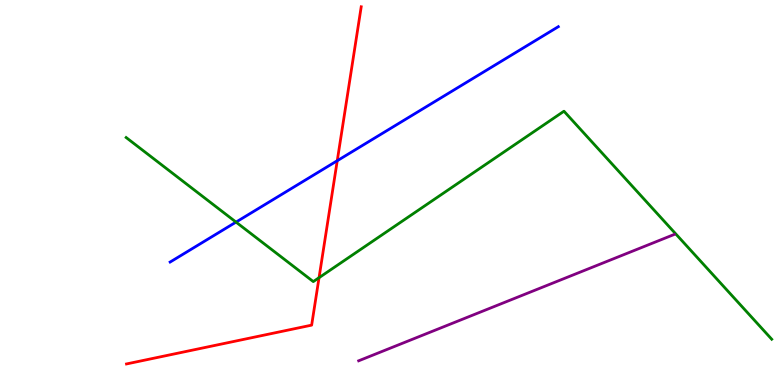[{'lines': ['blue', 'red'], 'intersections': [{'x': 4.35, 'y': 5.83}]}, {'lines': ['green', 'red'], 'intersections': [{'x': 4.12, 'y': 2.79}]}, {'lines': ['purple', 'red'], 'intersections': []}, {'lines': ['blue', 'green'], 'intersections': [{'x': 3.05, 'y': 4.23}]}, {'lines': ['blue', 'purple'], 'intersections': []}, {'lines': ['green', 'purple'], 'intersections': []}]